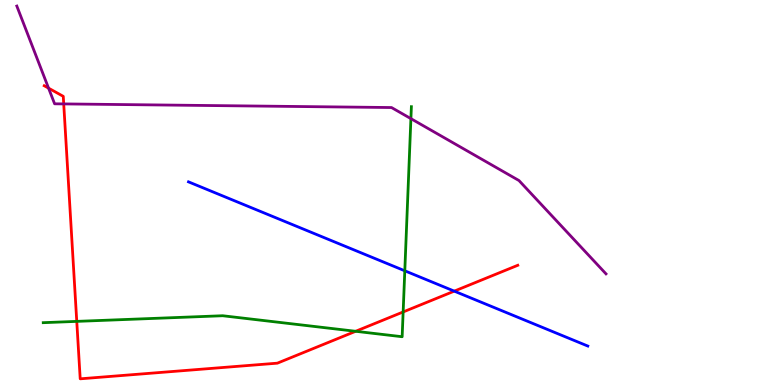[{'lines': ['blue', 'red'], 'intersections': [{'x': 5.86, 'y': 2.44}]}, {'lines': ['green', 'red'], 'intersections': [{'x': 0.99, 'y': 1.65}, {'x': 4.59, 'y': 1.4}, {'x': 5.2, 'y': 1.9}]}, {'lines': ['purple', 'red'], 'intersections': [{'x': 0.627, 'y': 7.71}, {'x': 0.822, 'y': 7.3}]}, {'lines': ['blue', 'green'], 'intersections': [{'x': 5.22, 'y': 2.97}]}, {'lines': ['blue', 'purple'], 'intersections': []}, {'lines': ['green', 'purple'], 'intersections': [{'x': 5.3, 'y': 6.92}]}]